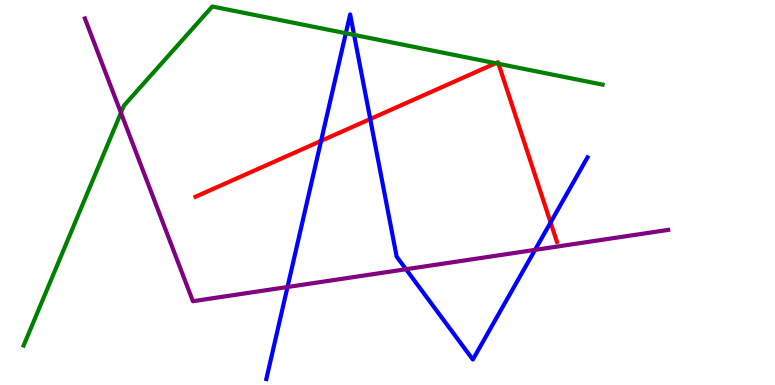[{'lines': ['blue', 'red'], 'intersections': [{'x': 4.14, 'y': 6.34}, {'x': 4.78, 'y': 6.91}, {'x': 7.1, 'y': 4.22}]}, {'lines': ['green', 'red'], 'intersections': [{'x': 6.4, 'y': 8.36}, {'x': 6.43, 'y': 8.34}]}, {'lines': ['purple', 'red'], 'intersections': []}, {'lines': ['blue', 'green'], 'intersections': [{'x': 4.46, 'y': 9.14}, {'x': 4.57, 'y': 9.09}]}, {'lines': ['blue', 'purple'], 'intersections': [{'x': 3.71, 'y': 2.55}, {'x': 5.24, 'y': 3.01}, {'x': 6.9, 'y': 3.51}]}, {'lines': ['green', 'purple'], 'intersections': [{'x': 1.56, 'y': 7.07}]}]